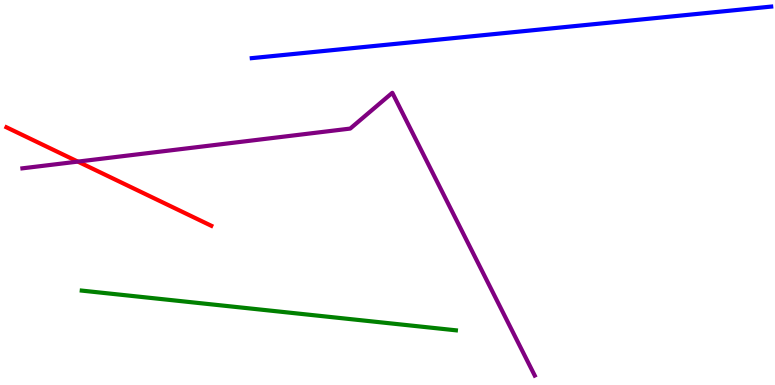[{'lines': ['blue', 'red'], 'intersections': []}, {'lines': ['green', 'red'], 'intersections': []}, {'lines': ['purple', 'red'], 'intersections': [{'x': 1.0, 'y': 5.8}]}, {'lines': ['blue', 'green'], 'intersections': []}, {'lines': ['blue', 'purple'], 'intersections': []}, {'lines': ['green', 'purple'], 'intersections': []}]